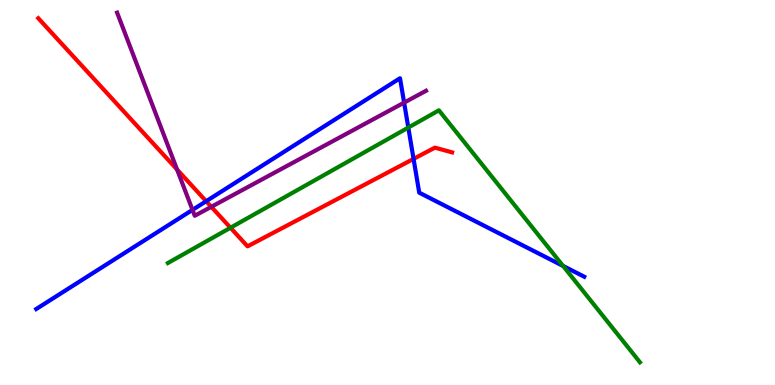[{'lines': ['blue', 'red'], 'intersections': [{'x': 2.66, 'y': 4.77}, {'x': 5.34, 'y': 5.87}]}, {'lines': ['green', 'red'], 'intersections': [{'x': 2.97, 'y': 4.08}]}, {'lines': ['purple', 'red'], 'intersections': [{'x': 2.28, 'y': 5.6}, {'x': 2.73, 'y': 4.63}]}, {'lines': ['blue', 'green'], 'intersections': [{'x': 5.27, 'y': 6.69}, {'x': 7.27, 'y': 3.09}]}, {'lines': ['blue', 'purple'], 'intersections': [{'x': 2.48, 'y': 4.55}, {'x': 5.21, 'y': 7.33}]}, {'lines': ['green', 'purple'], 'intersections': []}]